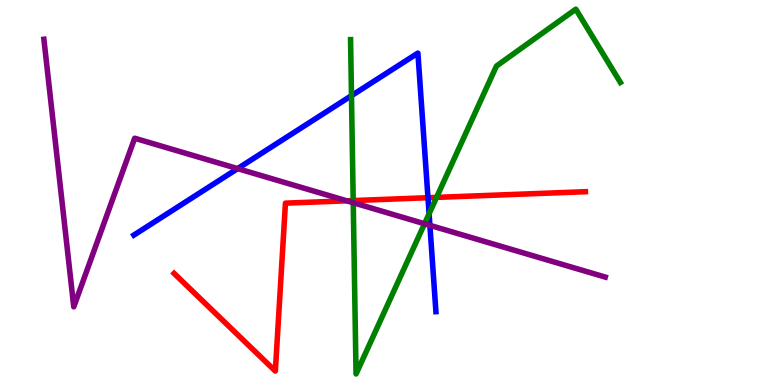[{'lines': ['blue', 'red'], 'intersections': [{'x': 5.52, 'y': 4.86}]}, {'lines': ['green', 'red'], 'intersections': [{'x': 4.56, 'y': 4.79}, {'x': 5.63, 'y': 4.87}]}, {'lines': ['purple', 'red'], 'intersections': [{'x': 4.47, 'y': 4.78}]}, {'lines': ['blue', 'green'], 'intersections': [{'x': 4.54, 'y': 7.52}, {'x': 5.54, 'y': 4.45}]}, {'lines': ['blue', 'purple'], 'intersections': [{'x': 3.07, 'y': 5.62}, {'x': 5.55, 'y': 4.15}]}, {'lines': ['green', 'purple'], 'intersections': [{'x': 4.56, 'y': 4.73}, {'x': 5.48, 'y': 4.19}]}]